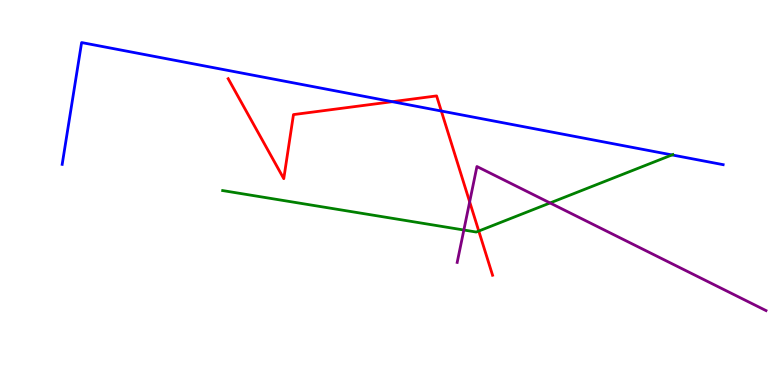[{'lines': ['blue', 'red'], 'intersections': [{'x': 5.06, 'y': 7.36}, {'x': 5.69, 'y': 7.12}]}, {'lines': ['green', 'red'], 'intersections': [{'x': 6.18, 'y': 4.0}]}, {'lines': ['purple', 'red'], 'intersections': [{'x': 6.06, 'y': 4.76}]}, {'lines': ['blue', 'green'], 'intersections': [{'x': 8.67, 'y': 5.98}]}, {'lines': ['blue', 'purple'], 'intersections': []}, {'lines': ['green', 'purple'], 'intersections': [{'x': 5.99, 'y': 4.03}, {'x': 7.1, 'y': 4.73}]}]